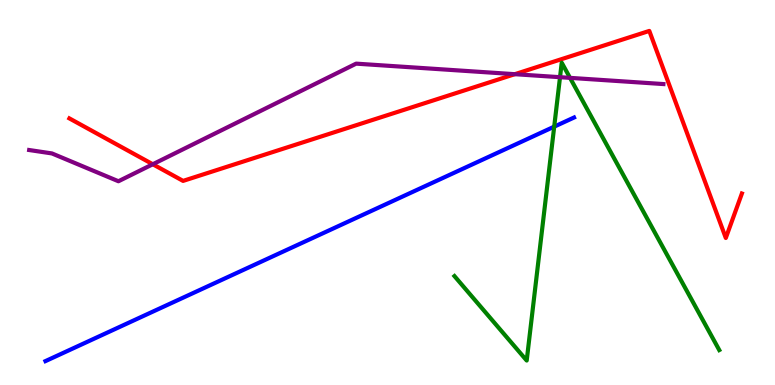[{'lines': ['blue', 'red'], 'intersections': []}, {'lines': ['green', 'red'], 'intersections': []}, {'lines': ['purple', 'red'], 'intersections': [{'x': 1.97, 'y': 5.73}, {'x': 6.64, 'y': 8.07}]}, {'lines': ['blue', 'green'], 'intersections': [{'x': 7.15, 'y': 6.71}]}, {'lines': ['blue', 'purple'], 'intersections': []}, {'lines': ['green', 'purple'], 'intersections': [{'x': 7.23, 'y': 7.99}, {'x': 7.36, 'y': 7.98}]}]